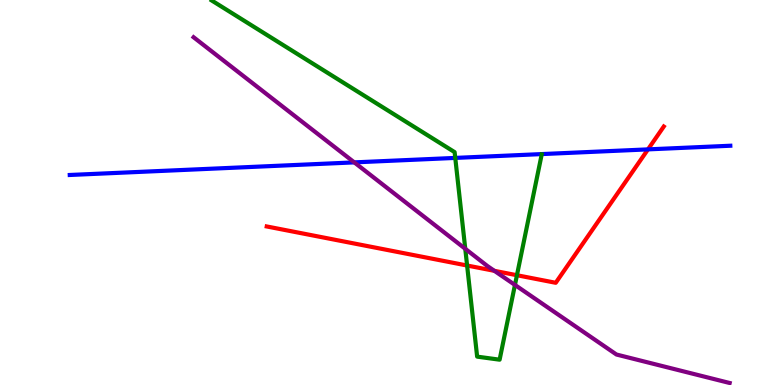[{'lines': ['blue', 'red'], 'intersections': [{'x': 8.36, 'y': 6.12}]}, {'lines': ['green', 'red'], 'intersections': [{'x': 6.03, 'y': 3.1}, {'x': 6.67, 'y': 2.85}]}, {'lines': ['purple', 'red'], 'intersections': [{'x': 6.38, 'y': 2.97}]}, {'lines': ['blue', 'green'], 'intersections': [{'x': 5.87, 'y': 5.9}]}, {'lines': ['blue', 'purple'], 'intersections': [{'x': 4.57, 'y': 5.78}]}, {'lines': ['green', 'purple'], 'intersections': [{'x': 6.0, 'y': 3.54}, {'x': 6.64, 'y': 2.6}]}]